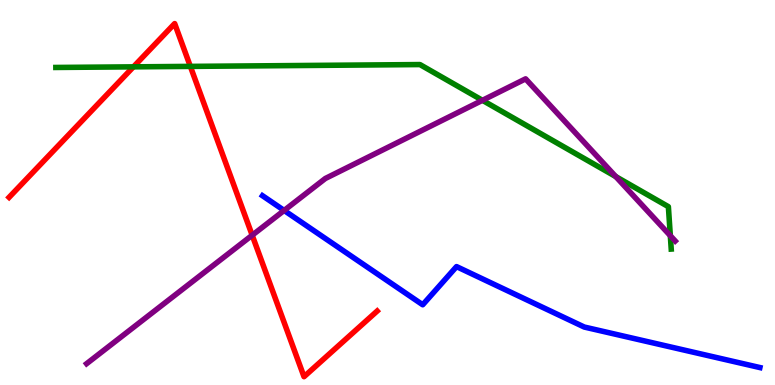[{'lines': ['blue', 'red'], 'intersections': []}, {'lines': ['green', 'red'], 'intersections': [{'x': 1.72, 'y': 8.26}, {'x': 2.46, 'y': 8.28}]}, {'lines': ['purple', 'red'], 'intersections': [{'x': 3.25, 'y': 3.89}]}, {'lines': ['blue', 'green'], 'intersections': []}, {'lines': ['blue', 'purple'], 'intersections': [{'x': 3.67, 'y': 4.53}]}, {'lines': ['green', 'purple'], 'intersections': [{'x': 6.23, 'y': 7.39}, {'x': 7.95, 'y': 5.41}, {'x': 8.65, 'y': 3.88}]}]